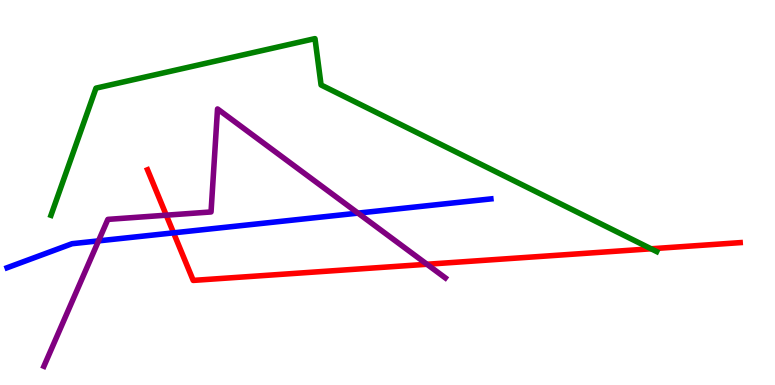[{'lines': ['blue', 'red'], 'intersections': [{'x': 2.24, 'y': 3.95}]}, {'lines': ['green', 'red'], 'intersections': [{'x': 8.4, 'y': 3.54}]}, {'lines': ['purple', 'red'], 'intersections': [{'x': 2.15, 'y': 4.41}, {'x': 5.51, 'y': 3.14}]}, {'lines': ['blue', 'green'], 'intersections': []}, {'lines': ['blue', 'purple'], 'intersections': [{'x': 1.27, 'y': 3.74}, {'x': 4.62, 'y': 4.46}]}, {'lines': ['green', 'purple'], 'intersections': []}]